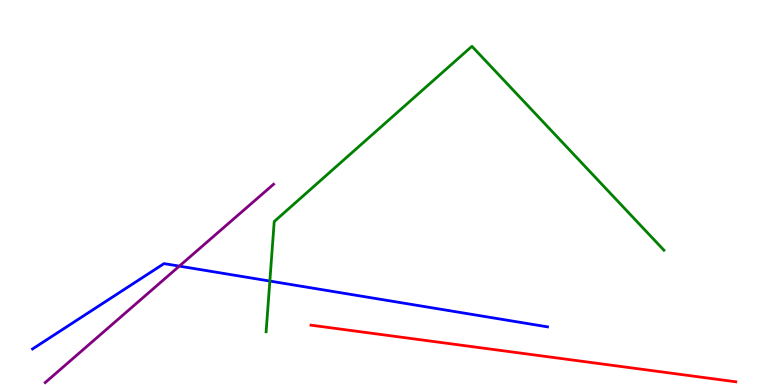[{'lines': ['blue', 'red'], 'intersections': []}, {'lines': ['green', 'red'], 'intersections': []}, {'lines': ['purple', 'red'], 'intersections': []}, {'lines': ['blue', 'green'], 'intersections': [{'x': 3.48, 'y': 2.7}]}, {'lines': ['blue', 'purple'], 'intersections': [{'x': 2.31, 'y': 3.09}]}, {'lines': ['green', 'purple'], 'intersections': []}]